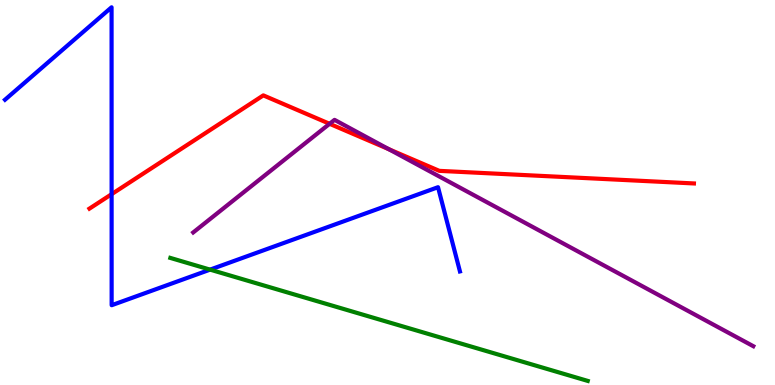[{'lines': ['blue', 'red'], 'intersections': [{'x': 1.44, 'y': 4.96}]}, {'lines': ['green', 'red'], 'intersections': []}, {'lines': ['purple', 'red'], 'intersections': [{'x': 4.25, 'y': 6.78}, {'x': 5.02, 'y': 6.12}]}, {'lines': ['blue', 'green'], 'intersections': [{'x': 2.71, 'y': 3.0}]}, {'lines': ['blue', 'purple'], 'intersections': []}, {'lines': ['green', 'purple'], 'intersections': []}]